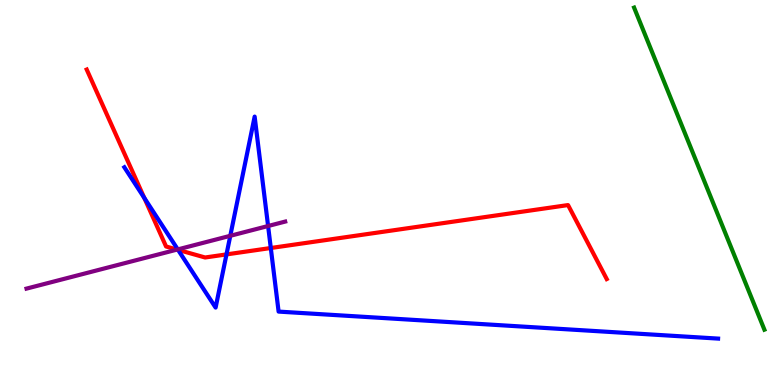[{'lines': ['blue', 'red'], 'intersections': [{'x': 1.86, 'y': 4.86}, {'x': 2.3, 'y': 3.51}, {'x': 2.92, 'y': 3.39}, {'x': 3.49, 'y': 3.56}]}, {'lines': ['green', 'red'], 'intersections': []}, {'lines': ['purple', 'red'], 'intersections': [{'x': 2.28, 'y': 3.52}]}, {'lines': ['blue', 'green'], 'intersections': []}, {'lines': ['blue', 'purple'], 'intersections': [{'x': 2.29, 'y': 3.52}, {'x': 2.97, 'y': 3.88}, {'x': 3.46, 'y': 4.13}]}, {'lines': ['green', 'purple'], 'intersections': []}]